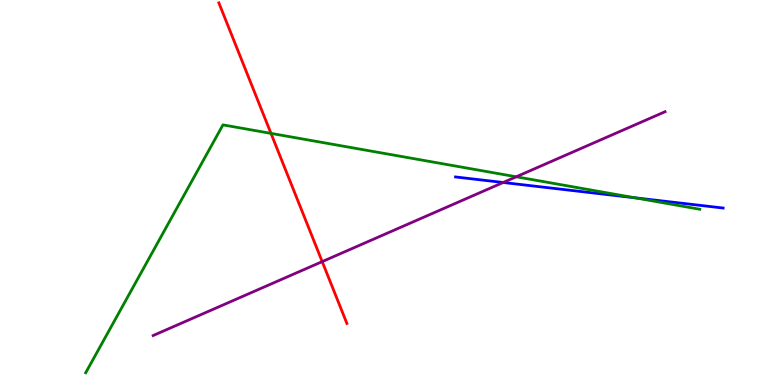[{'lines': ['blue', 'red'], 'intersections': []}, {'lines': ['green', 'red'], 'intersections': [{'x': 3.5, 'y': 6.54}]}, {'lines': ['purple', 'red'], 'intersections': [{'x': 4.16, 'y': 3.2}]}, {'lines': ['blue', 'green'], 'intersections': [{'x': 8.19, 'y': 4.86}]}, {'lines': ['blue', 'purple'], 'intersections': [{'x': 6.49, 'y': 5.26}]}, {'lines': ['green', 'purple'], 'intersections': [{'x': 6.66, 'y': 5.41}]}]